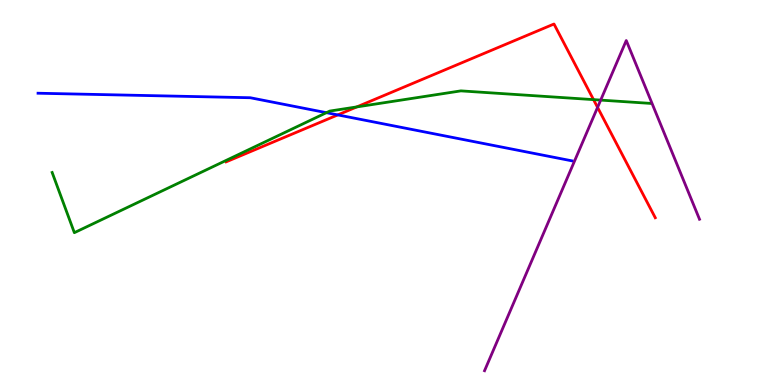[{'lines': ['blue', 'red'], 'intersections': [{'x': 4.36, 'y': 7.02}]}, {'lines': ['green', 'red'], 'intersections': [{'x': 4.6, 'y': 7.22}, {'x': 7.66, 'y': 7.41}]}, {'lines': ['purple', 'red'], 'intersections': [{'x': 7.71, 'y': 7.21}]}, {'lines': ['blue', 'green'], 'intersections': [{'x': 4.21, 'y': 7.07}]}, {'lines': ['blue', 'purple'], 'intersections': []}, {'lines': ['green', 'purple'], 'intersections': [{'x': 7.75, 'y': 7.4}]}]